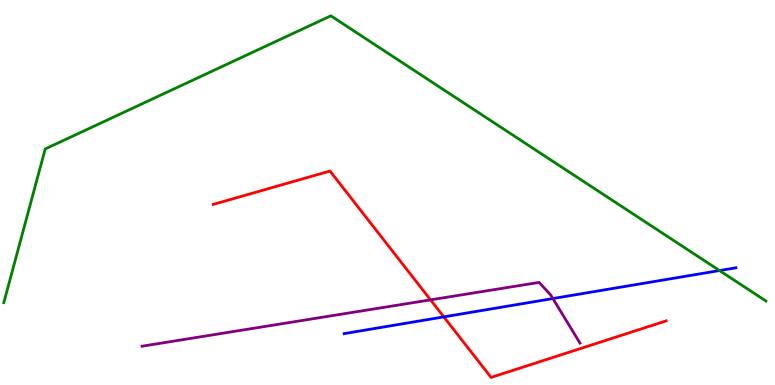[{'lines': ['blue', 'red'], 'intersections': [{'x': 5.73, 'y': 1.77}]}, {'lines': ['green', 'red'], 'intersections': []}, {'lines': ['purple', 'red'], 'intersections': [{'x': 5.56, 'y': 2.21}]}, {'lines': ['blue', 'green'], 'intersections': [{'x': 9.28, 'y': 2.97}]}, {'lines': ['blue', 'purple'], 'intersections': [{'x': 7.13, 'y': 2.25}]}, {'lines': ['green', 'purple'], 'intersections': []}]